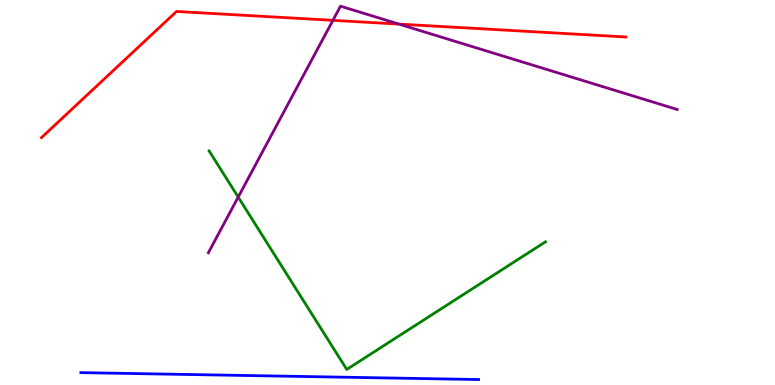[{'lines': ['blue', 'red'], 'intersections': []}, {'lines': ['green', 'red'], 'intersections': []}, {'lines': ['purple', 'red'], 'intersections': [{'x': 4.3, 'y': 9.47}, {'x': 5.15, 'y': 9.37}]}, {'lines': ['blue', 'green'], 'intersections': []}, {'lines': ['blue', 'purple'], 'intersections': []}, {'lines': ['green', 'purple'], 'intersections': [{'x': 3.07, 'y': 4.88}]}]